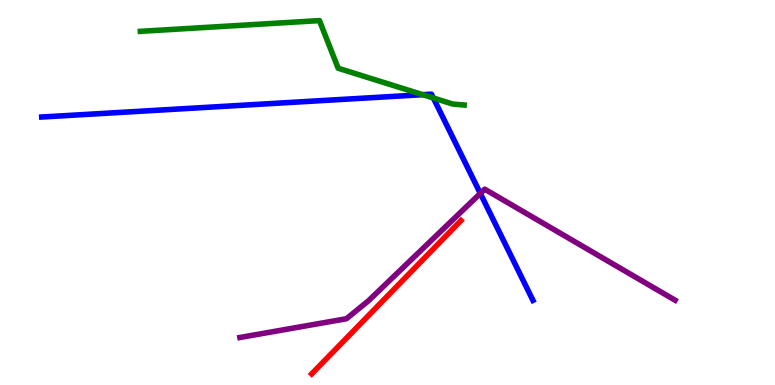[{'lines': ['blue', 'red'], 'intersections': []}, {'lines': ['green', 'red'], 'intersections': []}, {'lines': ['purple', 'red'], 'intersections': []}, {'lines': ['blue', 'green'], 'intersections': [{'x': 5.45, 'y': 7.54}, {'x': 5.59, 'y': 7.45}]}, {'lines': ['blue', 'purple'], 'intersections': [{'x': 6.2, 'y': 4.98}]}, {'lines': ['green', 'purple'], 'intersections': []}]